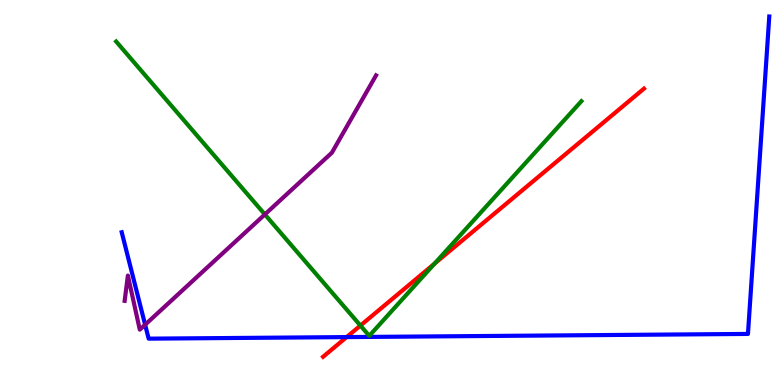[{'lines': ['blue', 'red'], 'intersections': [{'x': 4.47, 'y': 1.24}]}, {'lines': ['green', 'red'], 'intersections': [{'x': 4.65, 'y': 1.54}, {'x': 5.61, 'y': 3.15}]}, {'lines': ['purple', 'red'], 'intersections': []}, {'lines': ['blue', 'green'], 'intersections': []}, {'lines': ['blue', 'purple'], 'intersections': [{'x': 1.87, 'y': 1.57}]}, {'lines': ['green', 'purple'], 'intersections': [{'x': 3.42, 'y': 4.43}]}]